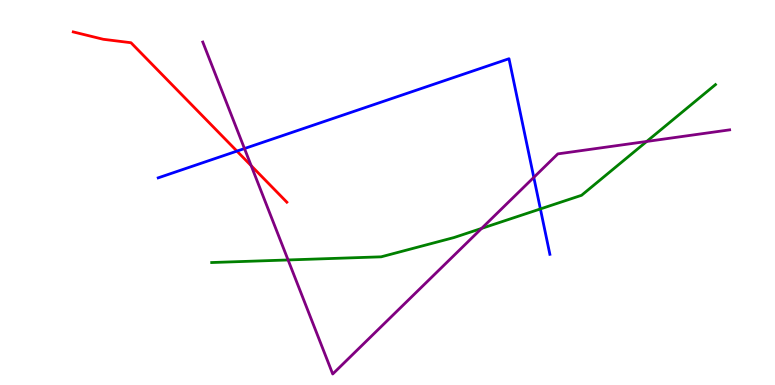[{'lines': ['blue', 'red'], 'intersections': [{'x': 3.06, 'y': 6.07}]}, {'lines': ['green', 'red'], 'intersections': []}, {'lines': ['purple', 'red'], 'intersections': [{'x': 3.24, 'y': 5.7}]}, {'lines': ['blue', 'green'], 'intersections': [{'x': 6.97, 'y': 4.57}]}, {'lines': ['blue', 'purple'], 'intersections': [{'x': 3.15, 'y': 6.14}, {'x': 6.89, 'y': 5.39}]}, {'lines': ['green', 'purple'], 'intersections': [{'x': 3.72, 'y': 3.25}, {'x': 6.21, 'y': 4.07}, {'x': 8.34, 'y': 6.33}]}]